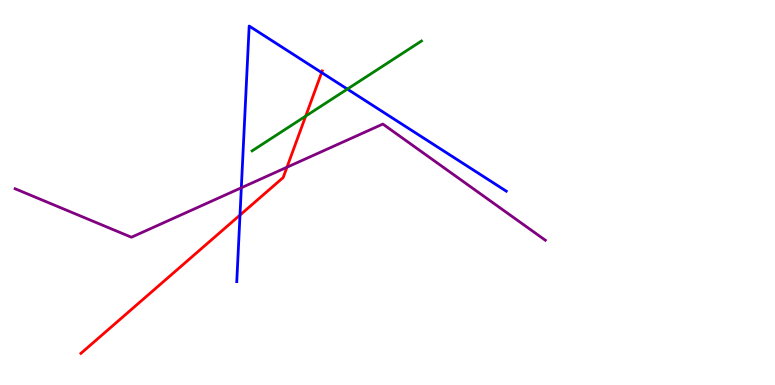[{'lines': ['blue', 'red'], 'intersections': [{'x': 3.1, 'y': 4.41}, {'x': 4.15, 'y': 8.12}]}, {'lines': ['green', 'red'], 'intersections': [{'x': 3.94, 'y': 6.98}]}, {'lines': ['purple', 'red'], 'intersections': [{'x': 3.7, 'y': 5.66}]}, {'lines': ['blue', 'green'], 'intersections': [{'x': 4.48, 'y': 7.69}]}, {'lines': ['blue', 'purple'], 'intersections': [{'x': 3.11, 'y': 5.12}]}, {'lines': ['green', 'purple'], 'intersections': []}]